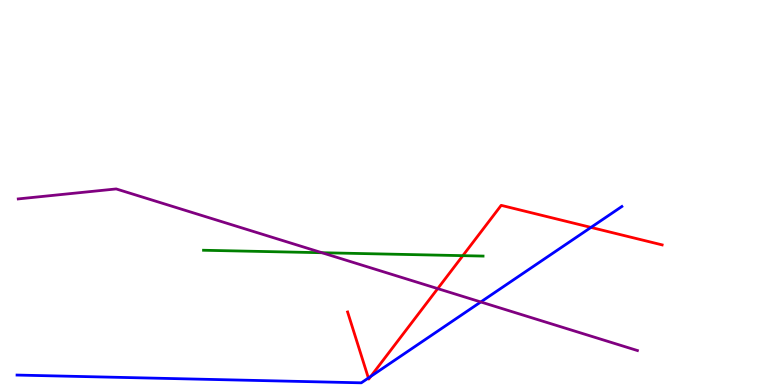[{'lines': ['blue', 'red'], 'intersections': [{'x': 4.75, 'y': 0.181}, {'x': 4.78, 'y': 0.223}, {'x': 7.63, 'y': 4.09}]}, {'lines': ['green', 'red'], 'intersections': [{'x': 5.97, 'y': 3.36}]}, {'lines': ['purple', 'red'], 'intersections': [{'x': 5.65, 'y': 2.5}]}, {'lines': ['blue', 'green'], 'intersections': []}, {'lines': ['blue', 'purple'], 'intersections': [{'x': 6.2, 'y': 2.16}]}, {'lines': ['green', 'purple'], 'intersections': [{'x': 4.15, 'y': 3.44}]}]